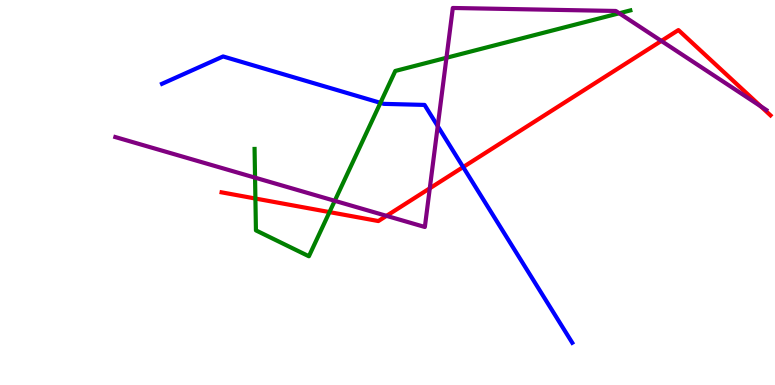[{'lines': ['blue', 'red'], 'intersections': [{'x': 5.98, 'y': 5.66}]}, {'lines': ['green', 'red'], 'intersections': [{'x': 3.3, 'y': 4.84}, {'x': 4.25, 'y': 4.49}]}, {'lines': ['purple', 'red'], 'intersections': [{'x': 4.99, 'y': 4.39}, {'x': 5.55, 'y': 5.11}, {'x': 8.53, 'y': 8.94}, {'x': 9.82, 'y': 7.24}]}, {'lines': ['blue', 'green'], 'intersections': [{'x': 4.91, 'y': 7.33}]}, {'lines': ['blue', 'purple'], 'intersections': [{'x': 5.65, 'y': 6.72}]}, {'lines': ['green', 'purple'], 'intersections': [{'x': 3.29, 'y': 5.39}, {'x': 4.32, 'y': 4.78}, {'x': 5.76, 'y': 8.5}, {'x': 7.99, 'y': 9.66}]}]